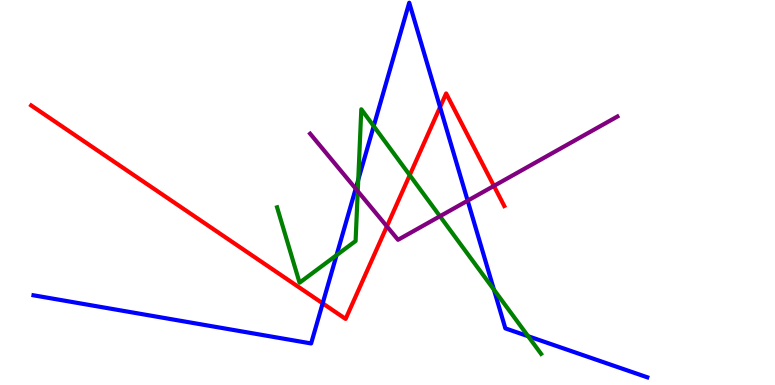[{'lines': ['blue', 'red'], 'intersections': [{'x': 4.16, 'y': 2.12}, {'x': 5.68, 'y': 7.22}]}, {'lines': ['green', 'red'], 'intersections': [{'x': 5.29, 'y': 5.45}]}, {'lines': ['purple', 'red'], 'intersections': [{'x': 4.99, 'y': 4.12}, {'x': 6.37, 'y': 5.17}]}, {'lines': ['blue', 'green'], 'intersections': [{'x': 4.34, 'y': 3.37}, {'x': 4.62, 'y': 5.33}, {'x': 4.82, 'y': 6.72}, {'x': 6.37, 'y': 2.48}, {'x': 6.81, 'y': 1.27}]}, {'lines': ['blue', 'purple'], 'intersections': [{'x': 4.59, 'y': 5.1}, {'x': 6.03, 'y': 4.79}]}, {'lines': ['green', 'purple'], 'intersections': [{'x': 4.62, 'y': 5.03}, {'x': 5.68, 'y': 4.38}]}]